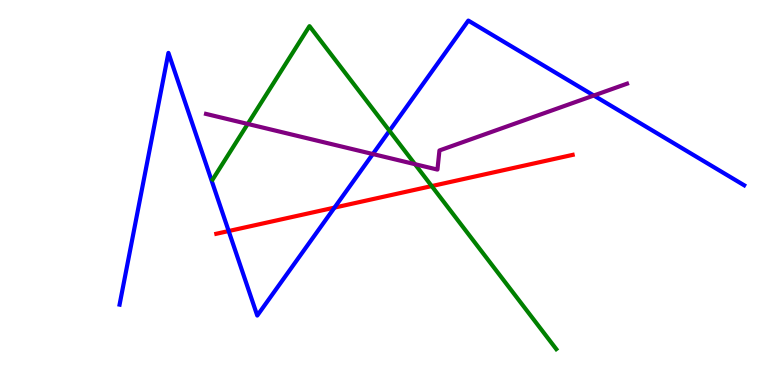[{'lines': ['blue', 'red'], 'intersections': [{'x': 2.95, 'y': 4.0}, {'x': 4.32, 'y': 4.61}]}, {'lines': ['green', 'red'], 'intersections': [{'x': 5.57, 'y': 5.17}]}, {'lines': ['purple', 'red'], 'intersections': []}, {'lines': ['blue', 'green'], 'intersections': [{'x': 5.03, 'y': 6.6}]}, {'lines': ['blue', 'purple'], 'intersections': [{'x': 4.81, 'y': 6.0}, {'x': 7.66, 'y': 7.52}]}, {'lines': ['green', 'purple'], 'intersections': [{'x': 3.2, 'y': 6.78}, {'x': 5.35, 'y': 5.74}]}]